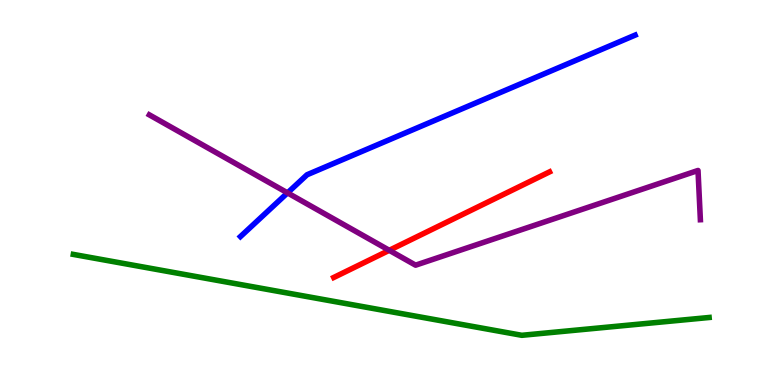[{'lines': ['blue', 'red'], 'intersections': []}, {'lines': ['green', 'red'], 'intersections': []}, {'lines': ['purple', 'red'], 'intersections': [{'x': 5.02, 'y': 3.5}]}, {'lines': ['blue', 'green'], 'intersections': []}, {'lines': ['blue', 'purple'], 'intersections': [{'x': 3.71, 'y': 4.99}]}, {'lines': ['green', 'purple'], 'intersections': []}]